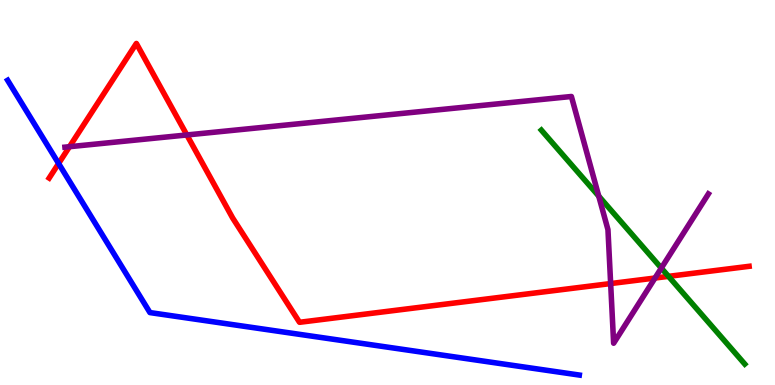[{'lines': ['blue', 'red'], 'intersections': [{'x': 0.756, 'y': 5.75}]}, {'lines': ['green', 'red'], 'intersections': [{'x': 8.63, 'y': 2.82}]}, {'lines': ['purple', 'red'], 'intersections': [{'x': 0.897, 'y': 6.19}, {'x': 2.41, 'y': 6.49}, {'x': 7.88, 'y': 2.63}, {'x': 8.45, 'y': 2.78}]}, {'lines': ['blue', 'green'], 'intersections': []}, {'lines': ['blue', 'purple'], 'intersections': []}, {'lines': ['green', 'purple'], 'intersections': [{'x': 7.73, 'y': 4.91}, {'x': 8.53, 'y': 3.04}]}]